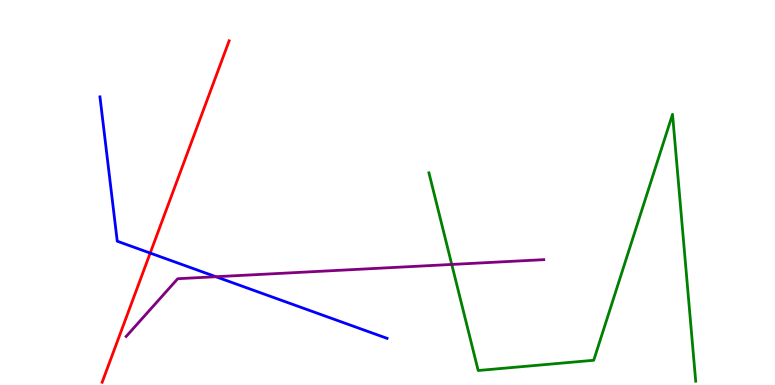[{'lines': ['blue', 'red'], 'intersections': [{'x': 1.94, 'y': 3.43}]}, {'lines': ['green', 'red'], 'intersections': []}, {'lines': ['purple', 'red'], 'intersections': []}, {'lines': ['blue', 'green'], 'intersections': []}, {'lines': ['blue', 'purple'], 'intersections': [{'x': 2.79, 'y': 2.81}]}, {'lines': ['green', 'purple'], 'intersections': [{'x': 5.83, 'y': 3.13}]}]